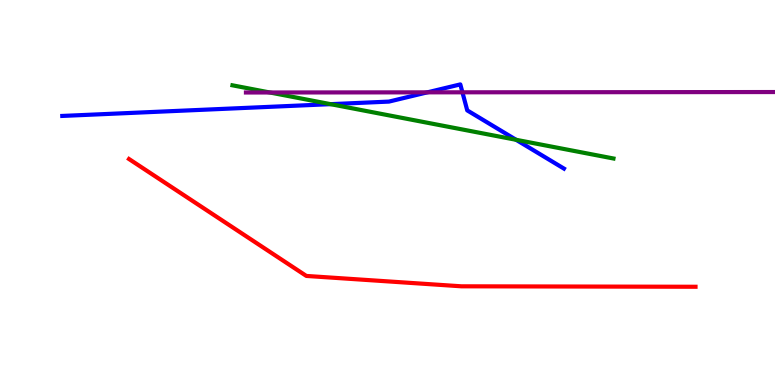[{'lines': ['blue', 'red'], 'intersections': []}, {'lines': ['green', 'red'], 'intersections': []}, {'lines': ['purple', 'red'], 'intersections': []}, {'lines': ['blue', 'green'], 'intersections': [{'x': 4.27, 'y': 7.29}, {'x': 6.66, 'y': 6.37}]}, {'lines': ['blue', 'purple'], 'intersections': [{'x': 5.51, 'y': 7.6}, {'x': 5.97, 'y': 7.6}]}, {'lines': ['green', 'purple'], 'intersections': [{'x': 3.48, 'y': 7.6}]}]